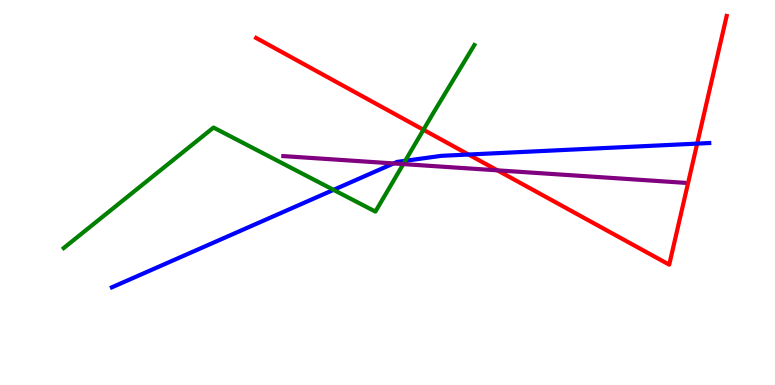[{'lines': ['blue', 'red'], 'intersections': [{'x': 6.05, 'y': 5.99}, {'x': 9.0, 'y': 6.27}]}, {'lines': ['green', 'red'], 'intersections': [{'x': 5.46, 'y': 6.63}]}, {'lines': ['purple', 'red'], 'intersections': [{'x': 6.42, 'y': 5.58}]}, {'lines': ['blue', 'green'], 'intersections': [{'x': 4.3, 'y': 5.07}, {'x': 5.23, 'y': 5.82}]}, {'lines': ['blue', 'purple'], 'intersections': [{'x': 5.08, 'y': 5.75}]}, {'lines': ['green', 'purple'], 'intersections': [{'x': 5.2, 'y': 5.74}]}]